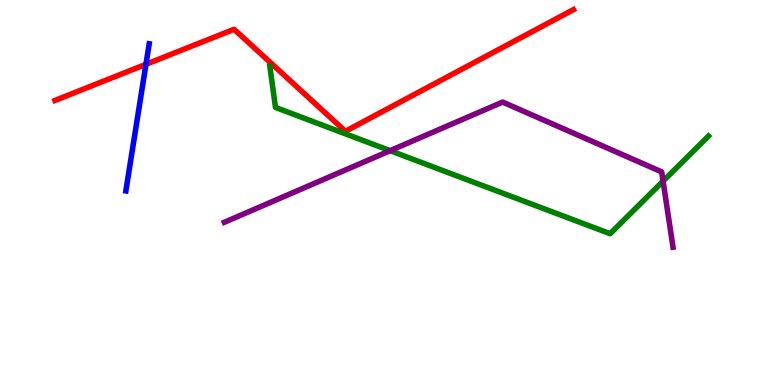[{'lines': ['blue', 'red'], 'intersections': [{'x': 1.88, 'y': 8.33}]}, {'lines': ['green', 'red'], 'intersections': []}, {'lines': ['purple', 'red'], 'intersections': []}, {'lines': ['blue', 'green'], 'intersections': []}, {'lines': ['blue', 'purple'], 'intersections': []}, {'lines': ['green', 'purple'], 'intersections': [{'x': 5.03, 'y': 6.09}, {'x': 8.56, 'y': 5.3}]}]